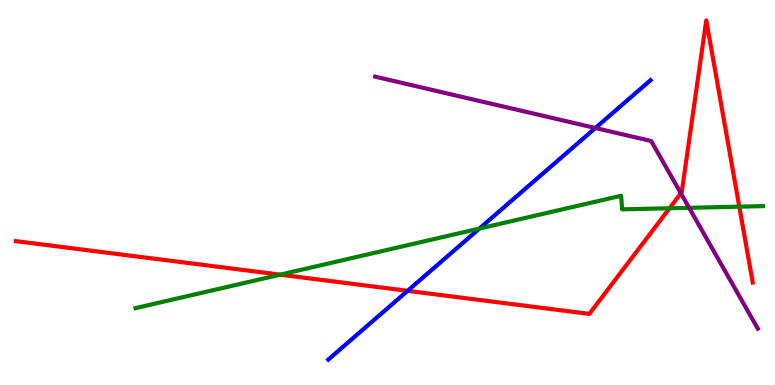[{'lines': ['blue', 'red'], 'intersections': [{'x': 5.26, 'y': 2.45}]}, {'lines': ['green', 'red'], 'intersections': [{'x': 3.61, 'y': 2.87}, {'x': 8.64, 'y': 4.59}, {'x': 9.54, 'y': 4.63}]}, {'lines': ['purple', 'red'], 'intersections': [{'x': 8.79, 'y': 4.98}]}, {'lines': ['blue', 'green'], 'intersections': [{'x': 6.19, 'y': 4.06}]}, {'lines': ['blue', 'purple'], 'intersections': [{'x': 7.68, 'y': 6.68}]}, {'lines': ['green', 'purple'], 'intersections': [{'x': 8.89, 'y': 4.6}]}]